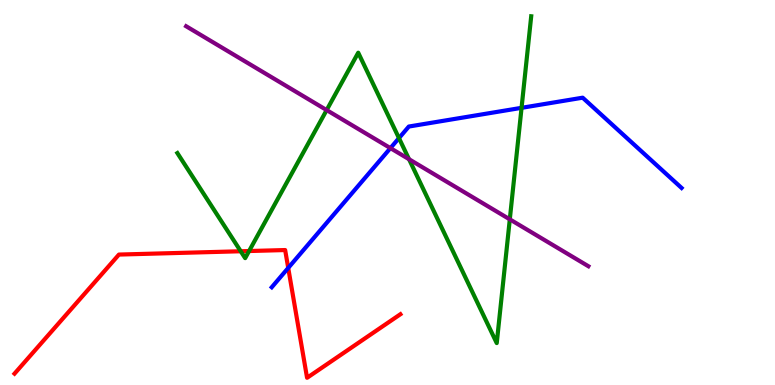[{'lines': ['blue', 'red'], 'intersections': [{'x': 3.72, 'y': 3.04}]}, {'lines': ['green', 'red'], 'intersections': [{'x': 3.11, 'y': 3.47}, {'x': 3.21, 'y': 3.48}]}, {'lines': ['purple', 'red'], 'intersections': []}, {'lines': ['blue', 'green'], 'intersections': [{'x': 5.15, 'y': 6.41}, {'x': 6.73, 'y': 7.2}]}, {'lines': ['blue', 'purple'], 'intersections': [{'x': 5.04, 'y': 6.15}]}, {'lines': ['green', 'purple'], 'intersections': [{'x': 4.21, 'y': 7.14}, {'x': 5.28, 'y': 5.86}, {'x': 6.58, 'y': 4.3}]}]